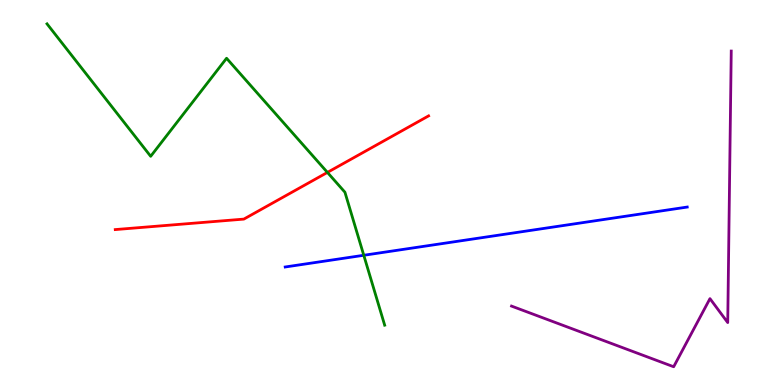[{'lines': ['blue', 'red'], 'intersections': []}, {'lines': ['green', 'red'], 'intersections': [{'x': 4.22, 'y': 5.52}]}, {'lines': ['purple', 'red'], 'intersections': []}, {'lines': ['blue', 'green'], 'intersections': [{'x': 4.69, 'y': 3.37}]}, {'lines': ['blue', 'purple'], 'intersections': []}, {'lines': ['green', 'purple'], 'intersections': []}]